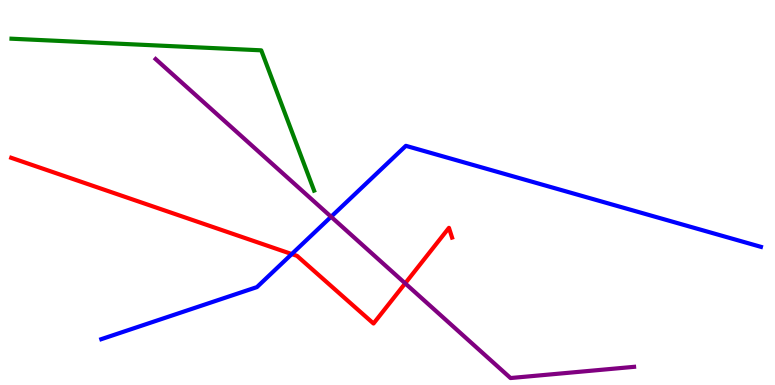[{'lines': ['blue', 'red'], 'intersections': [{'x': 3.76, 'y': 3.4}]}, {'lines': ['green', 'red'], 'intersections': []}, {'lines': ['purple', 'red'], 'intersections': [{'x': 5.23, 'y': 2.64}]}, {'lines': ['blue', 'green'], 'intersections': []}, {'lines': ['blue', 'purple'], 'intersections': [{'x': 4.27, 'y': 4.37}]}, {'lines': ['green', 'purple'], 'intersections': []}]